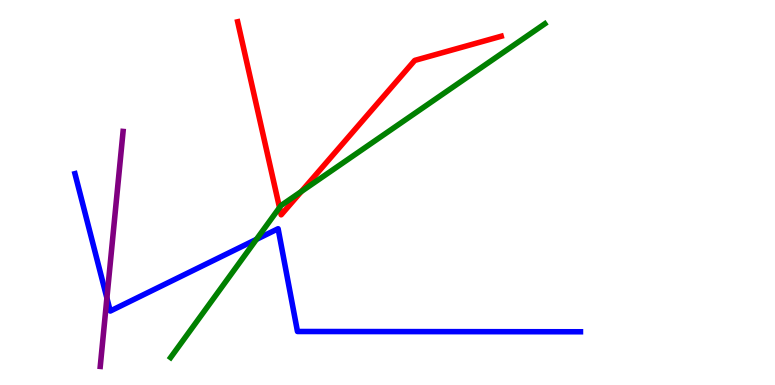[{'lines': ['blue', 'red'], 'intersections': []}, {'lines': ['green', 'red'], 'intersections': [{'x': 3.61, 'y': 4.61}, {'x': 3.89, 'y': 5.03}]}, {'lines': ['purple', 'red'], 'intersections': []}, {'lines': ['blue', 'green'], 'intersections': [{'x': 3.31, 'y': 3.78}]}, {'lines': ['blue', 'purple'], 'intersections': [{'x': 1.38, 'y': 2.26}]}, {'lines': ['green', 'purple'], 'intersections': []}]